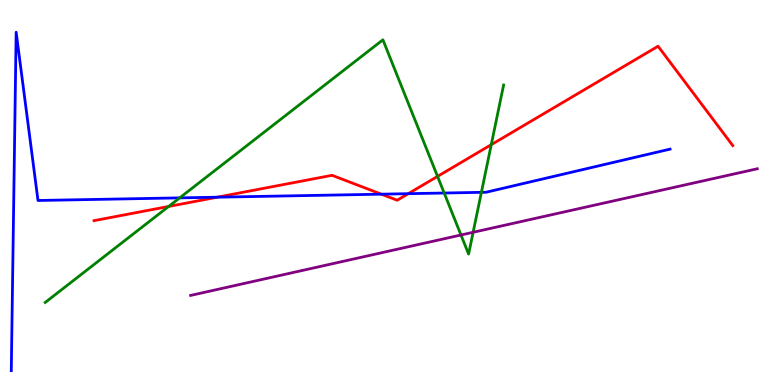[{'lines': ['blue', 'red'], 'intersections': [{'x': 2.8, 'y': 4.88}, {'x': 4.92, 'y': 4.96}, {'x': 5.27, 'y': 4.97}]}, {'lines': ['green', 'red'], 'intersections': [{'x': 2.18, 'y': 4.64}, {'x': 5.65, 'y': 5.42}, {'x': 6.34, 'y': 6.24}]}, {'lines': ['purple', 'red'], 'intersections': []}, {'lines': ['blue', 'green'], 'intersections': [{'x': 2.32, 'y': 4.86}, {'x': 5.73, 'y': 4.99}, {'x': 6.21, 'y': 5.0}]}, {'lines': ['blue', 'purple'], 'intersections': []}, {'lines': ['green', 'purple'], 'intersections': [{'x': 5.95, 'y': 3.9}, {'x': 6.1, 'y': 3.97}]}]